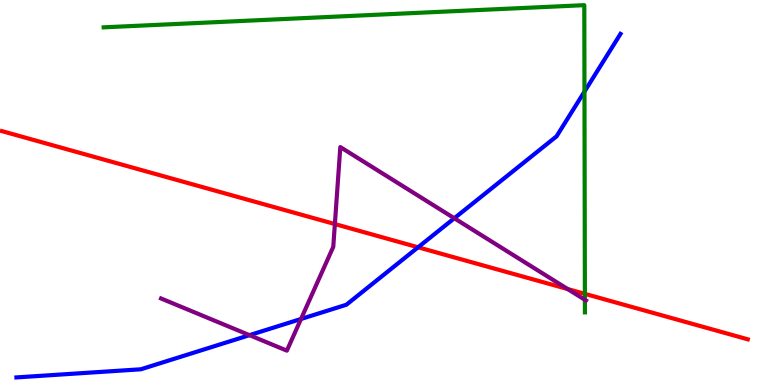[{'lines': ['blue', 'red'], 'intersections': [{'x': 5.39, 'y': 3.58}]}, {'lines': ['green', 'red'], 'intersections': [{'x': 7.55, 'y': 2.37}]}, {'lines': ['purple', 'red'], 'intersections': [{'x': 4.32, 'y': 4.18}, {'x': 7.32, 'y': 2.49}]}, {'lines': ['blue', 'green'], 'intersections': [{'x': 7.54, 'y': 7.62}]}, {'lines': ['blue', 'purple'], 'intersections': [{'x': 3.22, 'y': 1.29}, {'x': 3.88, 'y': 1.71}, {'x': 5.86, 'y': 4.33}]}, {'lines': ['green', 'purple'], 'intersections': [{'x': 7.55, 'y': 2.21}]}]